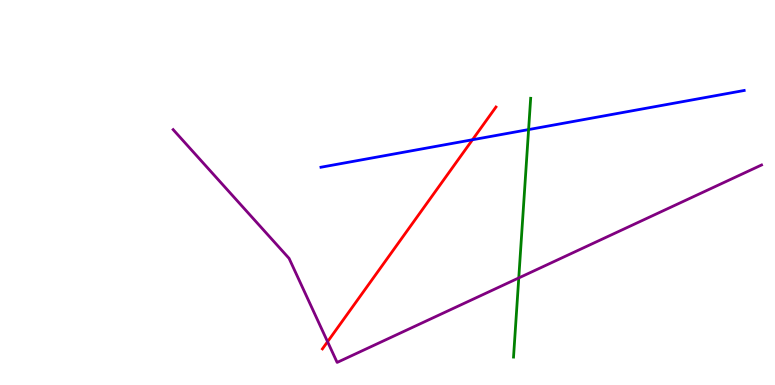[{'lines': ['blue', 'red'], 'intersections': [{'x': 6.1, 'y': 6.37}]}, {'lines': ['green', 'red'], 'intersections': []}, {'lines': ['purple', 'red'], 'intersections': [{'x': 4.23, 'y': 1.12}]}, {'lines': ['blue', 'green'], 'intersections': [{'x': 6.82, 'y': 6.63}]}, {'lines': ['blue', 'purple'], 'intersections': []}, {'lines': ['green', 'purple'], 'intersections': [{'x': 6.69, 'y': 2.78}]}]